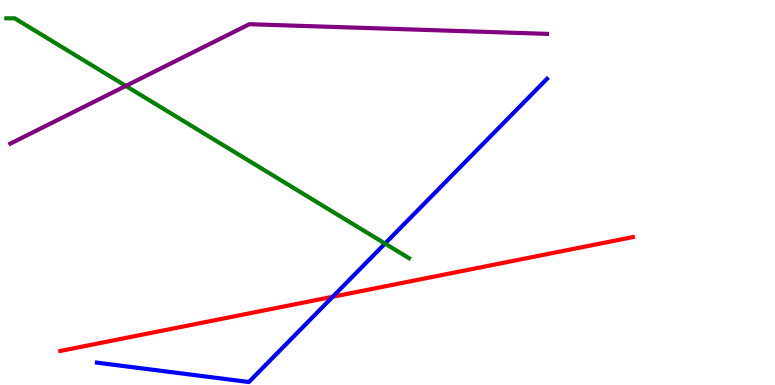[{'lines': ['blue', 'red'], 'intersections': [{'x': 4.29, 'y': 2.29}]}, {'lines': ['green', 'red'], 'intersections': []}, {'lines': ['purple', 'red'], 'intersections': []}, {'lines': ['blue', 'green'], 'intersections': [{'x': 4.97, 'y': 3.67}]}, {'lines': ['blue', 'purple'], 'intersections': []}, {'lines': ['green', 'purple'], 'intersections': [{'x': 1.62, 'y': 7.77}]}]